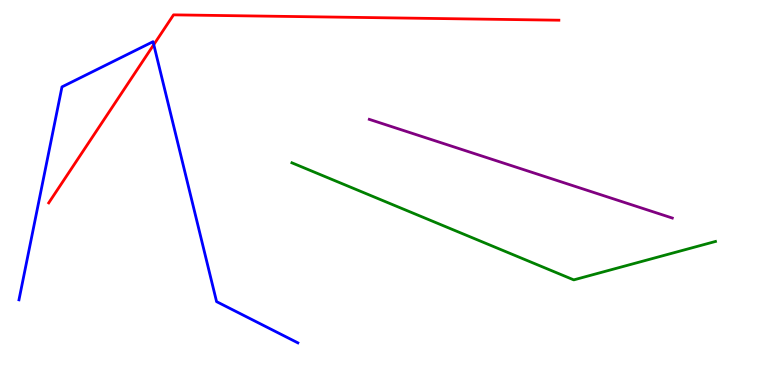[{'lines': ['blue', 'red'], 'intersections': [{'x': 1.98, 'y': 8.84}]}, {'lines': ['green', 'red'], 'intersections': []}, {'lines': ['purple', 'red'], 'intersections': []}, {'lines': ['blue', 'green'], 'intersections': []}, {'lines': ['blue', 'purple'], 'intersections': []}, {'lines': ['green', 'purple'], 'intersections': []}]